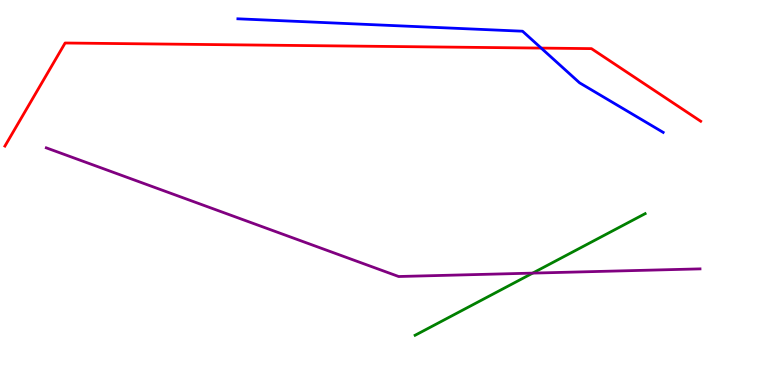[{'lines': ['blue', 'red'], 'intersections': [{'x': 6.98, 'y': 8.75}]}, {'lines': ['green', 'red'], 'intersections': []}, {'lines': ['purple', 'red'], 'intersections': []}, {'lines': ['blue', 'green'], 'intersections': []}, {'lines': ['blue', 'purple'], 'intersections': []}, {'lines': ['green', 'purple'], 'intersections': [{'x': 6.87, 'y': 2.91}]}]